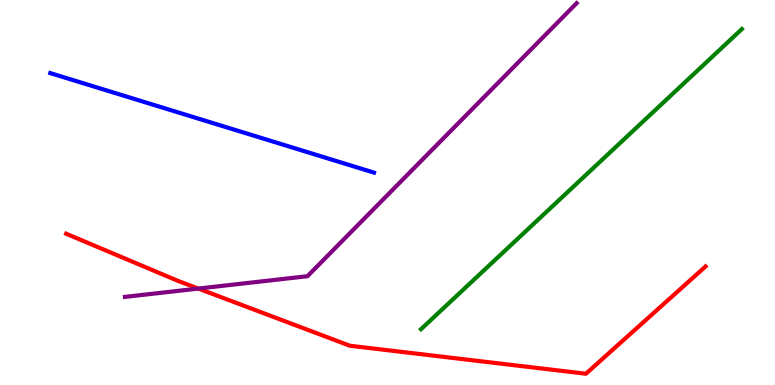[{'lines': ['blue', 'red'], 'intersections': []}, {'lines': ['green', 'red'], 'intersections': []}, {'lines': ['purple', 'red'], 'intersections': [{'x': 2.56, 'y': 2.5}]}, {'lines': ['blue', 'green'], 'intersections': []}, {'lines': ['blue', 'purple'], 'intersections': []}, {'lines': ['green', 'purple'], 'intersections': []}]